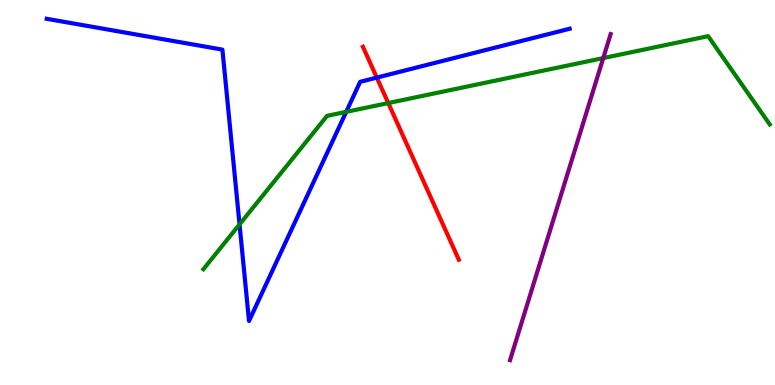[{'lines': ['blue', 'red'], 'intersections': [{'x': 4.86, 'y': 7.98}]}, {'lines': ['green', 'red'], 'intersections': [{'x': 5.01, 'y': 7.32}]}, {'lines': ['purple', 'red'], 'intersections': []}, {'lines': ['blue', 'green'], 'intersections': [{'x': 3.09, 'y': 4.17}, {'x': 4.47, 'y': 7.09}]}, {'lines': ['blue', 'purple'], 'intersections': []}, {'lines': ['green', 'purple'], 'intersections': [{'x': 7.78, 'y': 8.49}]}]